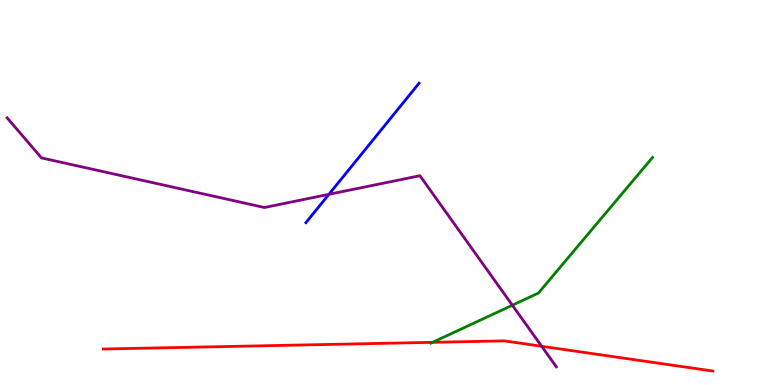[{'lines': ['blue', 'red'], 'intersections': []}, {'lines': ['green', 'red'], 'intersections': [{'x': 5.58, 'y': 1.11}]}, {'lines': ['purple', 'red'], 'intersections': [{'x': 6.99, 'y': 1.01}]}, {'lines': ['blue', 'green'], 'intersections': []}, {'lines': ['blue', 'purple'], 'intersections': [{'x': 4.24, 'y': 4.95}]}, {'lines': ['green', 'purple'], 'intersections': [{'x': 6.61, 'y': 2.07}]}]